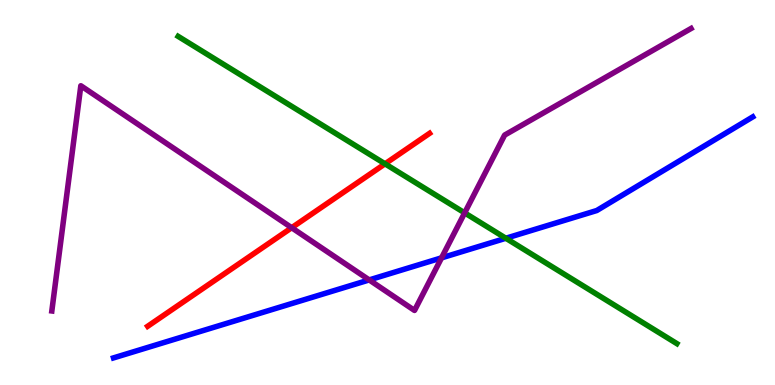[{'lines': ['blue', 'red'], 'intersections': []}, {'lines': ['green', 'red'], 'intersections': [{'x': 4.97, 'y': 5.74}]}, {'lines': ['purple', 'red'], 'intersections': [{'x': 3.76, 'y': 4.09}]}, {'lines': ['blue', 'green'], 'intersections': [{'x': 6.53, 'y': 3.81}]}, {'lines': ['blue', 'purple'], 'intersections': [{'x': 4.76, 'y': 2.73}, {'x': 5.7, 'y': 3.3}]}, {'lines': ['green', 'purple'], 'intersections': [{'x': 6.0, 'y': 4.47}]}]